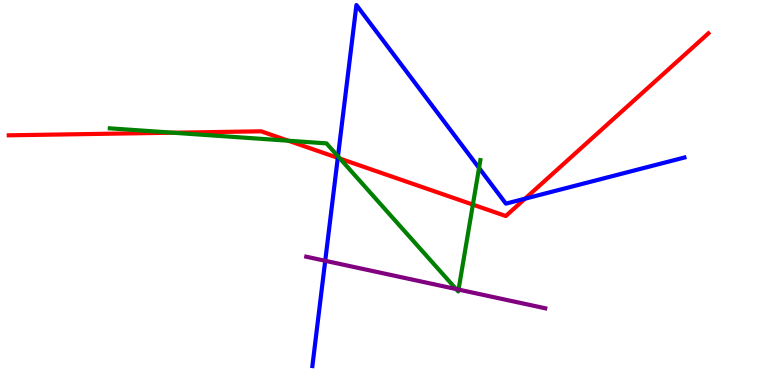[{'lines': ['blue', 'red'], 'intersections': [{'x': 4.36, 'y': 5.9}, {'x': 6.77, 'y': 4.84}]}, {'lines': ['green', 'red'], 'intersections': [{'x': 2.23, 'y': 6.55}, {'x': 3.72, 'y': 6.34}, {'x': 4.39, 'y': 5.88}, {'x': 6.1, 'y': 4.69}]}, {'lines': ['purple', 'red'], 'intersections': []}, {'lines': ['blue', 'green'], 'intersections': [{'x': 4.36, 'y': 5.94}, {'x': 6.18, 'y': 5.64}]}, {'lines': ['blue', 'purple'], 'intersections': [{'x': 4.2, 'y': 3.23}]}, {'lines': ['green', 'purple'], 'intersections': [{'x': 5.89, 'y': 2.49}, {'x': 5.92, 'y': 2.48}]}]